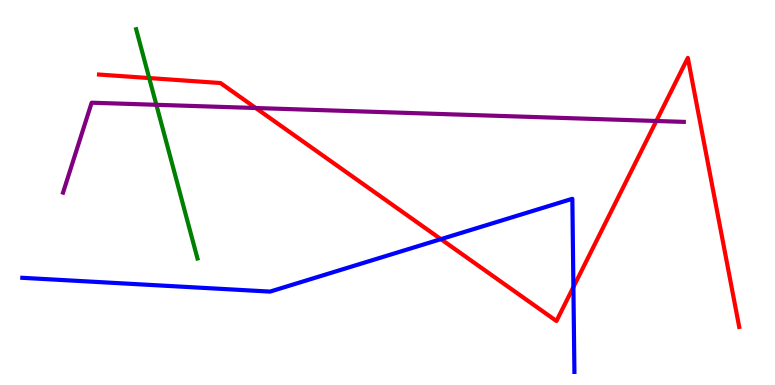[{'lines': ['blue', 'red'], 'intersections': [{'x': 5.69, 'y': 3.79}, {'x': 7.4, 'y': 2.54}]}, {'lines': ['green', 'red'], 'intersections': [{'x': 1.93, 'y': 7.97}]}, {'lines': ['purple', 'red'], 'intersections': [{'x': 3.3, 'y': 7.19}, {'x': 8.47, 'y': 6.86}]}, {'lines': ['blue', 'green'], 'intersections': []}, {'lines': ['blue', 'purple'], 'intersections': []}, {'lines': ['green', 'purple'], 'intersections': [{'x': 2.02, 'y': 7.28}]}]